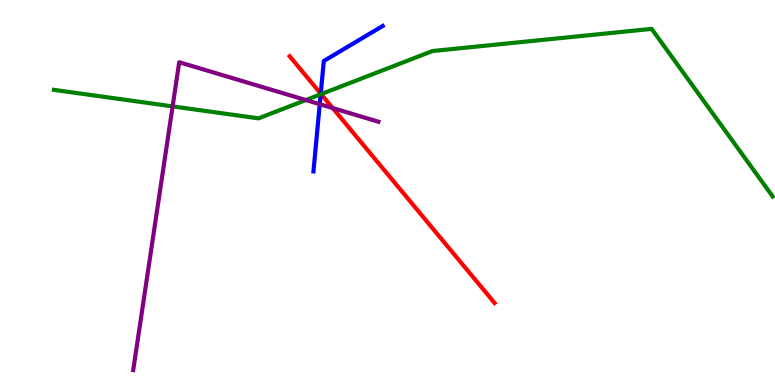[{'lines': ['blue', 'red'], 'intersections': [{'x': 4.14, 'y': 7.57}]}, {'lines': ['green', 'red'], 'intersections': [{'x': 4.14, 'y': 7.55}]}, {'lines': ['purple', 'red'], 'intersections': [{'x': 4.29, 'y': 7.19}]}, {'lines': ['blue', 'green'], 'intersections': [{'x': 4.14, 'y': 7.55}]}, {'lines': ['blue', 'purple'], 'intersections': [{'x': 4.13, 'y': 7.29}]}, {'lines': ['green', 'purple'], 'intersections': [{'x': 2.23, 'y': 7.24}, {'x': 3.95, 'y': 7.4}]}]